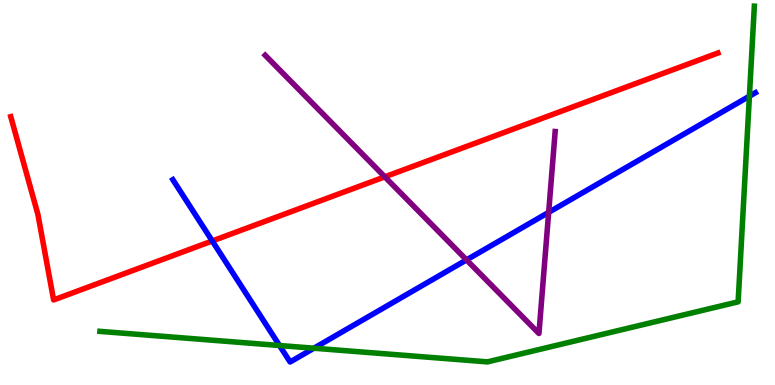[{'lines': ['blue', 'red'], 'intersections': [{'x': 2.74, 'y': 3.74}]}, {'lines': ['green', 'red'], 'intersections': []}, {'lines': ['purple', 'red'], 'intersections': [{'x': 4.97, 'y': 5.41}]}, {'lines': ['blue', 'green'], 'intersections': [{'x': 3.61, 'y': 1.03}, {'x': 4.05, 'y': 0.956}, {'x': 9.67, 'y': 7.5}]}, {'lines': ['blue', 'purple'], 'intersections': [{'x': 6.02, 'y': 3.25}, {'x': 7.08, 'y': 4.48}]}, {'lines': ['green', 'purple'], 'intersections': []}]